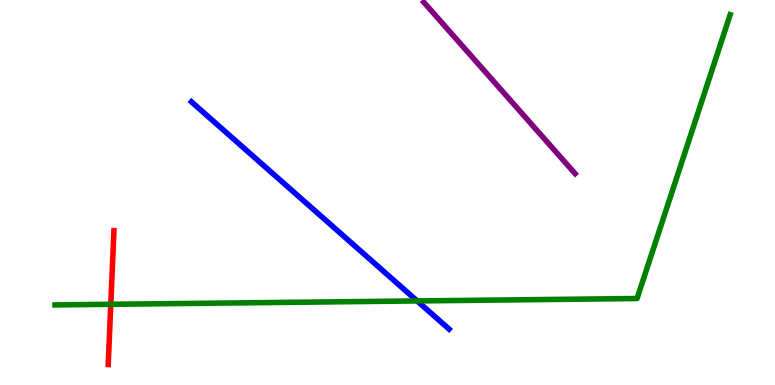[{'lines': ['blue', 'red'], 'intersections': []}, {'lines': ['green', 'red'], 'intersections': [{'x': 1.43, 'y': 2.1}]}, {'lines': ['purple', 'red'], 'intersections': []}, {'lines': ['blue', 'green'], 'intersections': [{'x': 5.38, 'y': 2.18}]}, {'lines': ['blue', 'purple'], 'intersections': []}, {'lines': ['green', 'purple'], 'intersections': []}]